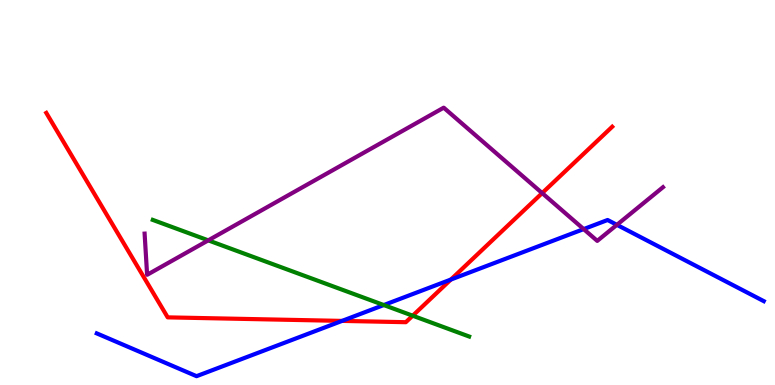[{'lines': ['blue', 'red'], 'intersections': [{'x': 4.41, 'y': 1.66}, {'x': 5.82, 'y': 2.74}]}, {'lines': ['green', 'red'], 'intersections': [{'x': 5.32, 'y': 1.8}]}, {'lines': ['purple', 'red'], 'intersections': [{'x': 7.0, 'y': 4.98}]}, {'lines': ['blue', 'green'], 'intersections': [{'x': 4.95, 'y': 2.08}]}, {'lines': ['blue', 'purple'], 'intersections': [{'x': 7.53, 'y': 4.05}, {'x': 7.96, 'y': 4.16}]}, {'lines': ['green', 'purple'], 'intersections': [{'x': 2.69, 'y': 3.76}]}]